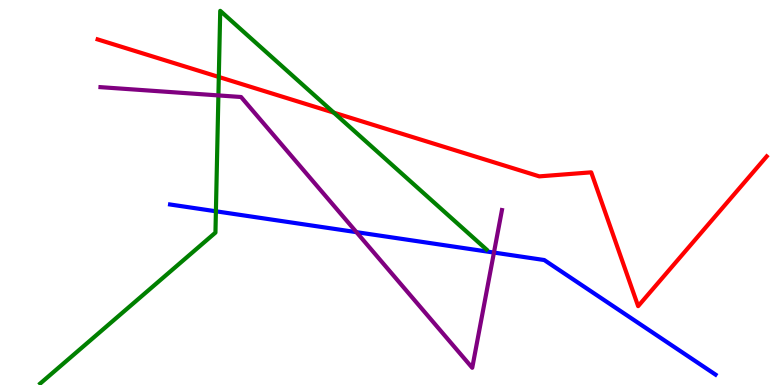[{'lines': ['blue', 'red'], 'intersections': []}, {'lines': ['green', 'red'], 'intersections': [{'x': 2.82, 'y': 8.0}, {'x': 4.31, 'y': 7.07}]}, {'lines': ['purple', 'red'], 'intersections': []}, {'lines': ['blue', 'green'], 'intersections': [{'x': 2.79, 'y': 4.51}]}, {'lines': ['blue', 'purple'], 'intersections': [{'x': 4.6, 'y': 3.97}, {'x': 6.37, 'y': 3.44}]}, {'lines': ['green', 'purple'], 'intersections': [{'x': 2.82, 'y': 7.52}]}]